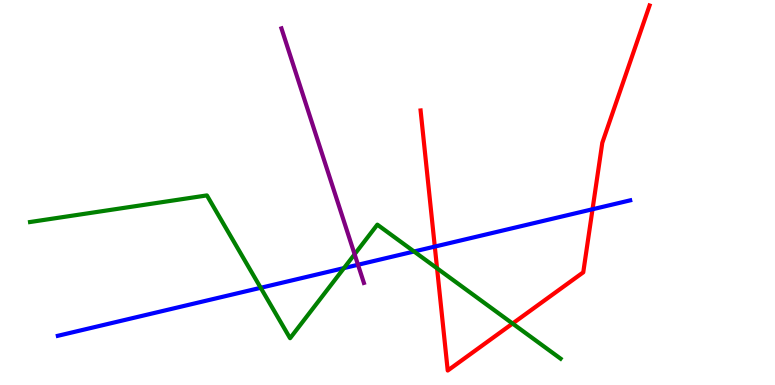[{'lines': ['blue', 'red'], 'intersections': [{'x': 5.61, 'y': 3.6}, {'x': 7.65, 'y': 4.56}]}, {'lines': ['green', 'red'], 'intersections': [{'x': 5.64, 'y': 3.03}, {'x': 6.61, 'y': 1.6}]}, {'lines': ['purple', 'red'], 'intersections': []}, {'lines': ['blue', 'green'], 'intersections': [{'x': 3.36, 'y': 2.52}, {'x': 4.44, 'y': 3.04}, {'x': 5.34, 'y': 3.47}]}, {'lines': ['blue', 'purple'], 'intersections': [{'x': 4.62, 'y': 3.12}]}, {'lines': ['green', 'purple'], 'intersections': [{'x': 4.58, 'y': 3.4}]}]